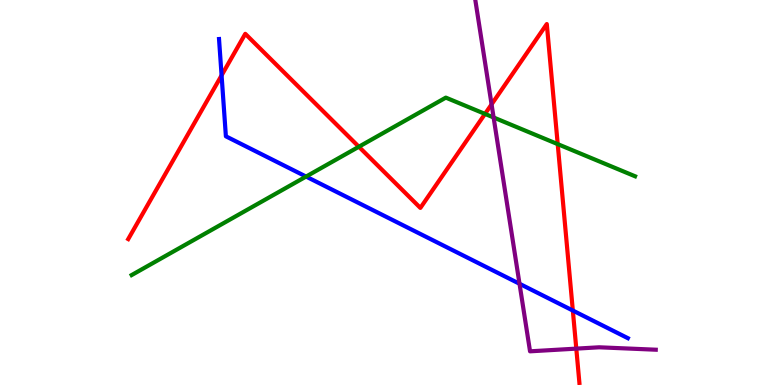[{'lines': ['blue', 'red'], 'intersections': [{'x': 2.86, 'y': 8.04}, {'x': 7.39, 'y': 1.93}]}, {'lines': ['green', 'red'], 'intersections': [{'x': 4.63, 'y': 6.19}, {'x': 6.26, 'y': 7.04}, {'x': 7.2, 'y': 6.26}]}, {'lines': ['purple', 'red'], 'intersections': [{'x': 6.34, 'y': 7.29}, {'x': 7.44, 'y': 0.945}]}, {'lines': ['blue', 'green'], 'intersections': [{'x': 3.95, 'y': 5.41}]}, {'lines': ['blue', 'purple'], 'intersections': [{'x': 6.7, 'y': 2.63}]}, {'lines': ['green', 'purple'], 'intersections': [{'x': 6.37, 'y': 6.95}]}]